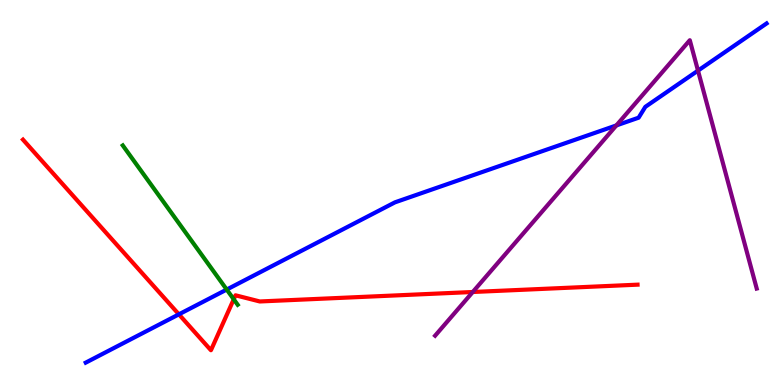[{'lines': ['blue', 'red'], 'intersections': [{'x': 2.31, 'y': 1.84}]}, {'lines': ['green', 'red'], 'intersections': [{'x': 3.02, 'y': 2.23}]}, {'lines': ['purple', 'red'], 'intersections': [{'x': 6.1, 'y': 2.42}]}, {'lines': ['blue', 'green'], 'intersections': [{'x': 2.93, 'y': 2.48}]}, {'lines': ['blue', 'purple'], 'intersections': [{'x': 7.95, 'y': 6.74}, {'x': 9.01, 'y': 8.17}]}, {'lines': ['green', 'purple'], 'intersections': []}]